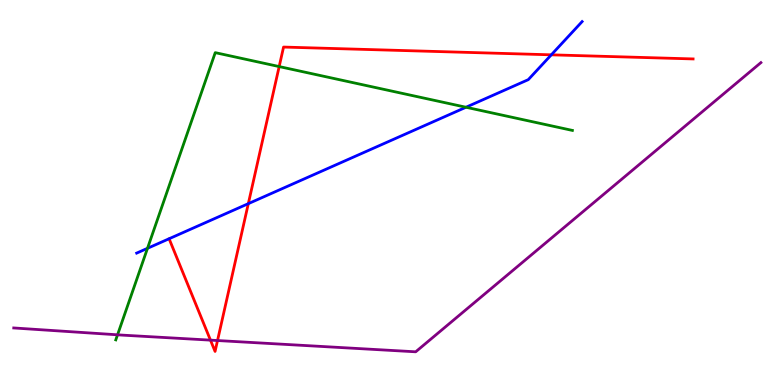[{'lines': ['blue', 'red'], 'intersections': [{'x': 3.2, 'y': 4.71}, {'x': 7.11, 'y': 8.58}]}, {'lines': ['green', 'red'], 'intersections': [{'x': 3.6, 'y': 8.27}]}, {'lines': ['purple', 'red'], 'intersections': [{'x': 2.72, 'y': 1.17}, {'x': 2.81, 'y': 1.15}]}, {'lines': ['blue', 'green'], 'intersections': [{'x': 1.9, 'y': 3.55}, {'x': 6.01, 'y': 7.21}]}, {'lines': ['blue', 'purple'], 'intersections': []}, {'lines': ['green', 'purple'], 'intersections': [{'x': 1.52, 'y': 1.3}]}]